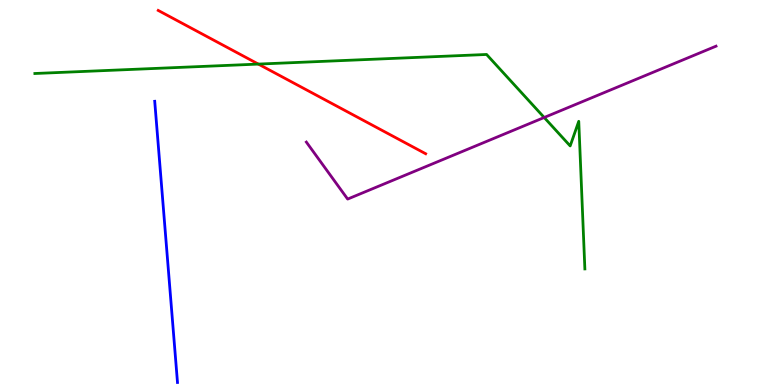[{'lines': ['blue', 'red'], 'intersections': []}, {'lines': ['green', 'red'], 'intersections': [{'x': 3.33, 'y': 8.34}]}, {'lines': ['purple', 'red'], 'intersections': []}, {'lines': ['blue', 'green'], 'intersections': []}, {'lines': ['blue', 'purple'], 'intersections': []}, {'lines': ['green', 'purple'], 'intersections': [{'x': 7.02, 'y': 6.95}]}]